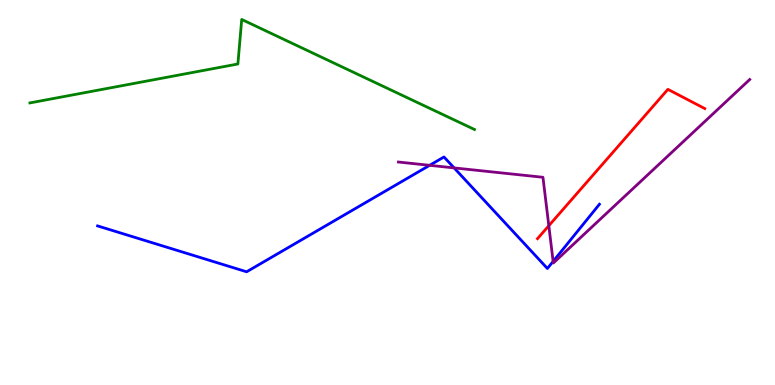[{'lines': ['blue', 'red'], 'intersections': []}, {'lines': ['green', 'red'], 'intersections': []}, {'lines': ['purple', 'red'], 'intersections': [{'x': 7.08, 'y': 4.14}]}, {'lines': ['blue', 'green'], 'intersections': []}, {'lines': ['blue', 'purple'], 'intersections': [{'x': 5.54, 'y': 5.71}, {'x': 5.86, 'y': 5.64}, {'x': 7.14, 'y': 3.21}]}, {'lines': ['green', 'purple'], 'intersections': []}]